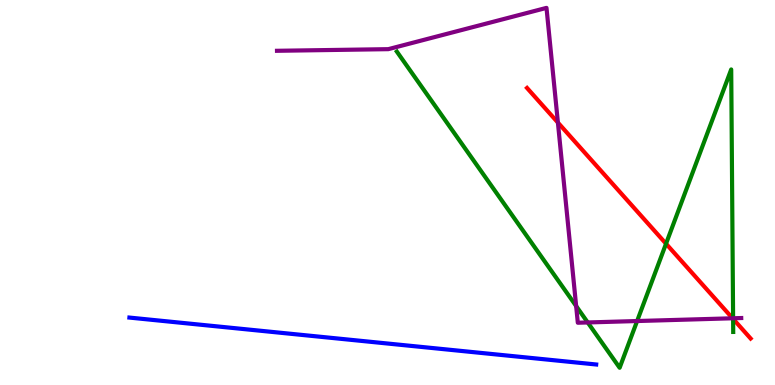[{'lines': ['blue', 'red'], 'intersections': []}, {'lines': ['green', 'red'], 'intersections': [{'x': 8.59, 'y': 3.67}, {'x': 9.46, 'y': 1.72}]}, {'lines': ['purple', 'red'], 'intersections': [{'x': 7.2, 'y': 6.82}, {'x': 9.45, 'y': 1.73}]}, {'lines': ['blue', 'green'], 'intersections': []}, {'lines': ['blue', 'purple'], 'intersections': []}, {'lines': ['green', 'purple'], 'intersections': [{'x': 7.43, 'y': 2.05}, {'x': 7.58, 'y': 1.62}, {'x': 8.22, 'y': 1.66}, {'x': 9.46, 'y': 1.73}]}]